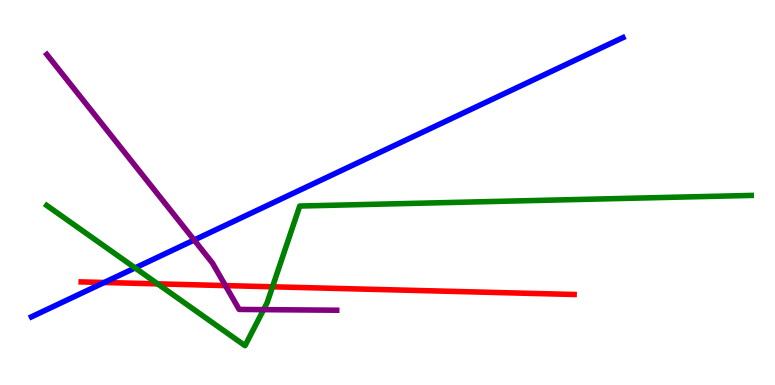[{'lines': ['blue', 'red'], 'intersections': [{'x': 1.34, 'y': 2.66}]}, {'lines': ['green', 'red'], 'intersections': [{'x': 2.03, 'y': 2.63}, {'x': 3.52, 'y': 2.55}]}, {'lines': ['purple', 'red'], 'intersections': [{'x': 2.91, 'y': 2.58}]}, {'lines': ['blue', 'green'], 'intersections': [{'x': 1.74, 'y': 3.04}]}, {'lines': ['blue', 'purple'], 'intersections': [{'x': 2.51, 'y': 3.77}]}, {'lines': ['green', 'purple'], 'intersections': [{'x': 3.4, 'y': 1.96}]}]